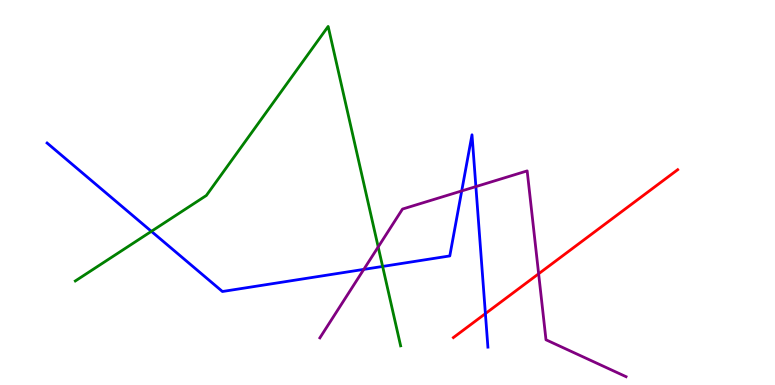[{'lines': ['blue', 'red'], 'intersections': [{'x': 6.26, 'y': 1.85}]}, {'lines': ['green', 'red'], 'intersections': []}, {'lines': ['purple', 'red'], 'intersections': [{'x': 6.95, 'y': 2.89}]}, {'lines': ['blue', 'green'], 'intersections': [{'x': 1.95, 'y': 3.99}, {'x': 4.94, 'y': 3.08}]}, {'lines': ['blue', 'purple'], 'intersections': [{'x': 4.69, 'y': 3.0}, {'x': 5.96, 'y': 5.04}, {'x': 6.14, 'y': 5.15}]}, {'lines': ['green', 'purple'], 'intersections': [{'x': 4.88, 'y': 3.59}]}]